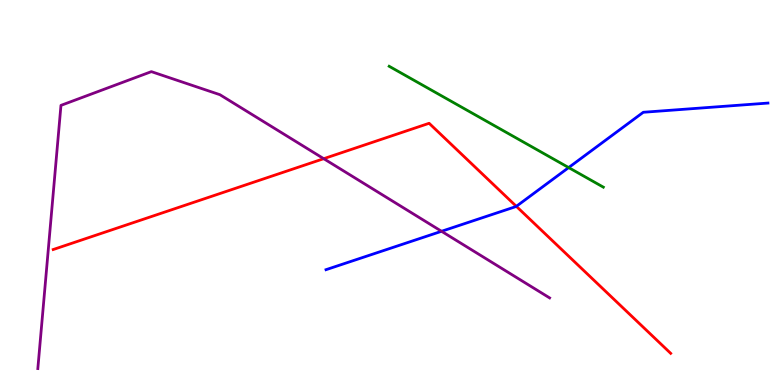[{'lines': ['blue', 'red'], 'intersections': [{'x': 6.66, 'y': 4.64}]}, {'lines': ['green', 'red'], 'intersections': []}, {'lines': ['purple', 'red'], 'intersections': [{'x': 4.18, 'y': 5.88}]}, {'lines': ['blue', 'green'], 'intersections': [{'x': 7.34, 'y': 5.65}]}, {'lines': ['blue', 'purple'], 'intersections': [{'x': 5.7, 'y': 3.99}]}, {'lines': ['green', 'purple'], 'intersections': []}]